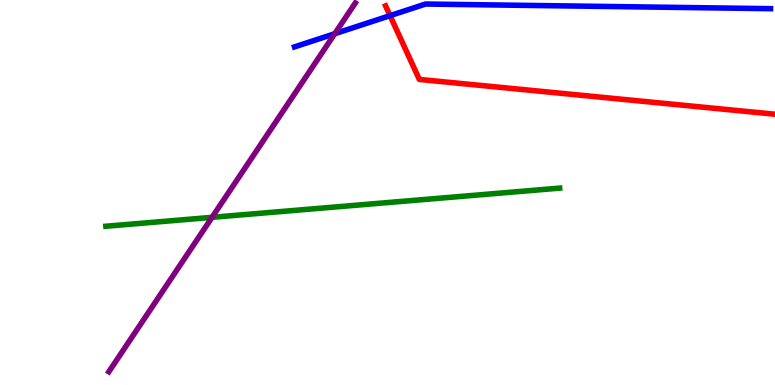[{'lines': ['blue', 'red'], 'intersections': [{'x': 5.03, 'y': 9.59}]}, {'lines': ['green', 'red'], 'intersections': []}, {'lines': ['purple', 'red'], 'intersections': []}, {'lines': ['blue', 'green'], 'intersections': []}, {'lines': ['blue', 'purple'], 'intersections': [{'x': 4.32, 'y': 9.12}]}, {'lines': ['green', 'purple'], 'intersections': [{'x': 2.74, 'y': 4.35}]}]